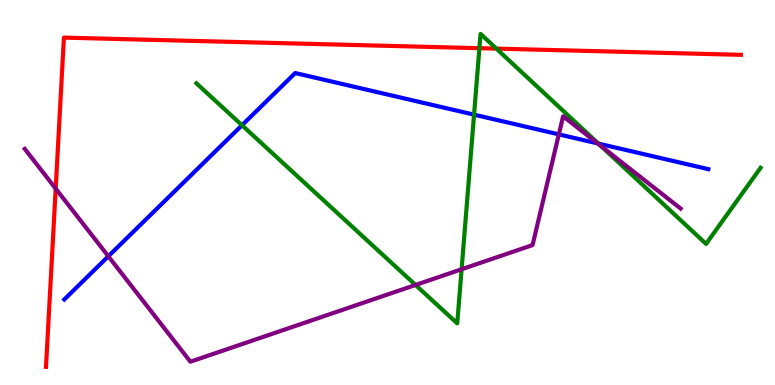[{'lines': ['blue', 'red'], 'intersections': []}, {'lines': ['green', 'red'], 'intersections': [{'x': 6.19, 'y': 8.75}, {'x': 6.4, 'y': 8.74}]}, {'lines': ['purple', 'red'], 'intersections': [{'x': 0.719, 'y': 5.1}]}, {'lines': ['blue', 'green'], 'intersections': [{'x': 3.12, 'y': 6.75}, {'x': 6.12, 'y': 7.02}, {'x': 7.72, 'y': 6.27}]}, {'lines': ['blue', 'purple'], 'intersections': [{'x': 1.4, 'y': 3.34}, {'x': 7.21, 'y': 6.51}, {'x': 7.71, 'y': 6.28}]}, {'lines': ['green', 'purple'], 'intersections': [{'x': 5.36, 'y': 2.6}, {'x': 5.96, 'y': 3.01}, {'x': 7.75, 'y': 6.21}]}]